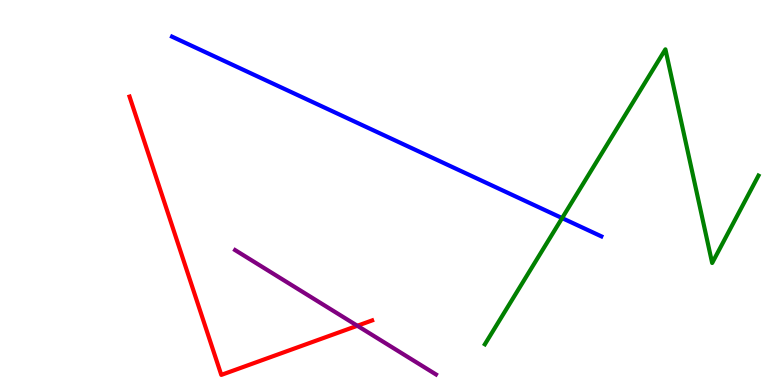[{'lines': ['blue', 'red'], 'intersections': []}, {'lines': ['green', 'red'], 'intersections': []}, {'lines': ['purple', 'red'], 'intersections': [{'x': 4.61, 'y': 1.54}]}, {'lines': ['blue', 'green'], 'intersections': [{'x': 7.25, 'y': 4.34}]}, {'lines': ['blue', 'purple'], 'intersections': []}, {'lines': ['green', 'purple'], 'intersections': []}]